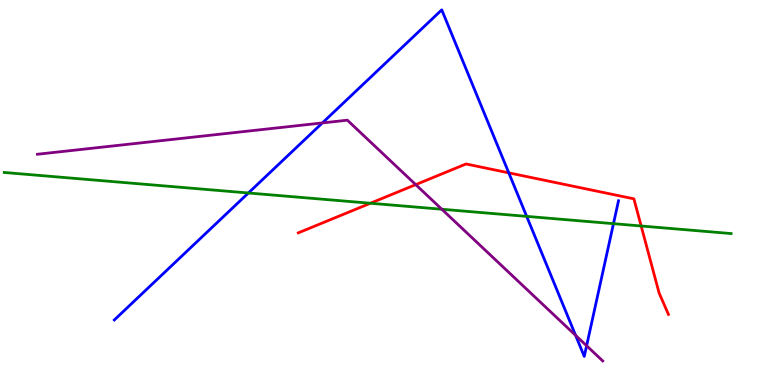[{'lines': ['blue', 'red'], 'intersections': [{'x': 6.56, 'y': 5.51}]}, {'lines': ['green', 'red'], 'intersections': [{'x': 4.78, 'y': 4.72}, {'x': 8.27, 'y': 4.13}]}, {'lines': ['purple', 'red'], 'intersections': [{'x': 5.36, 'y': 5.2}]}, {'lines': ['blue', 'green'], 'intersections': [{'x': 3.21, 'y': 4.99}, {'x': 6.8, 'y': 4.38}, {'x': 7.92, 'y': 4.19}]}, {'lines': ['blue', 'purple'], 'intersections': [{'x': 4.16, 'y': 6.81}, {'x': 7.43, 'y': 1.29}, {'x': 7.57, 'y': 1.02}]}, {'lines': ['green', 'purple'], 'intersections': [{'x': 5.7, 'y': 4.57}]}]